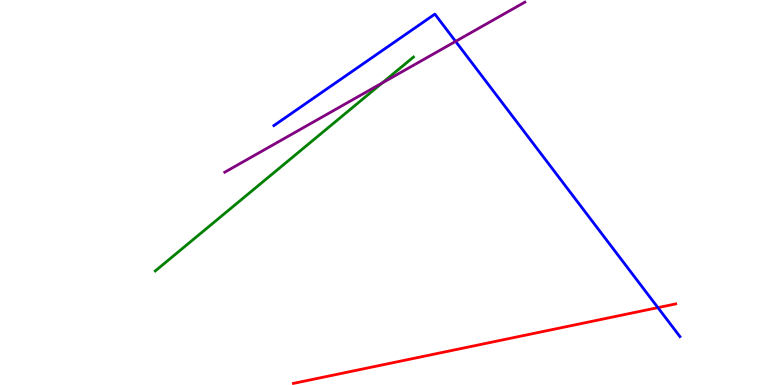[{'lines': ['blue', 'red'], 'intersections': [{'x': 8.49, 'y': 2.01}]}, {'lines': ['green', 'red'], 'intersections': []}, {'lines': ['purple', 'red'], 'intersections': []}, {'lines': ['blue', 'green'], 'intersections': []}, {'lines': ['blue', 'purple'], 'intersections': [{'x': 5.88, 'y': 8.92}]}, {'lines': ['green', 'purple'], 'intersections': [{'x': 4.93, 'y': 7.84}]}]